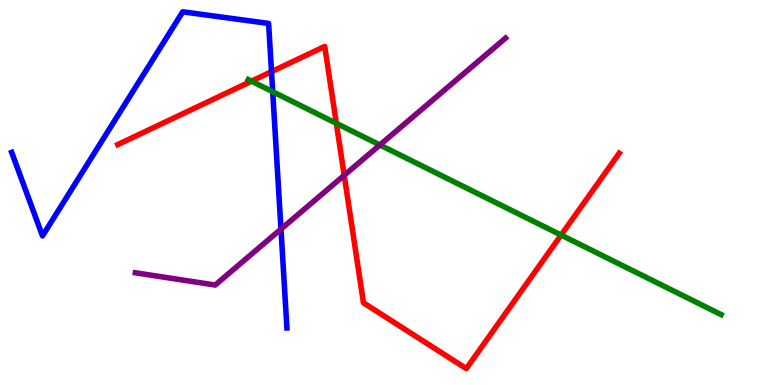[{'lines': ['blue', 'red'], 'intersections': [{'x': 3.5, 'y': 8.14}]}, {'lines': ['green', 'red'], 'intersections': [{'x': 3.25, 'y': 7.89}, {'x': 4.34, 'y': 6.8}, {'x': 7.24, 'y': 3.89}]}, {'lines': ['purple', 'red'], 'intersections': [{'x': 4.44, 'y': 5.45}]}, {'lines': ['blue', 'green'], 'intersections': [{'x': 3.52, 'y': 7.62}]}, {'lines': ['blue', 'purple'], 'intersections': [{'x': 3.63, 'y': 4.05}]}, {'lines': ['green', 'purple'], 'intersections': [{'x': 4.9, 'y': 6.23}]}]